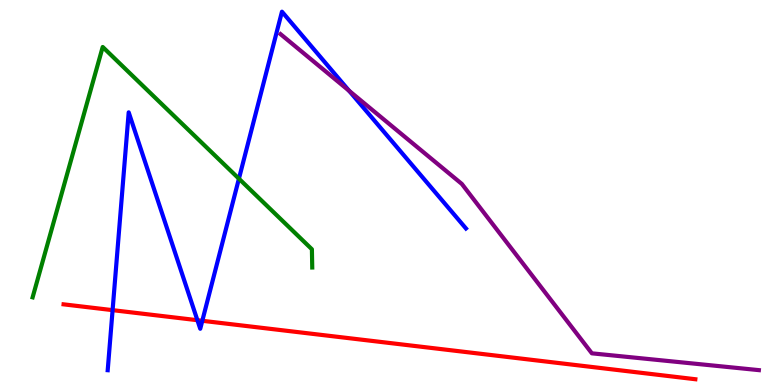[{'lines': ['blue', 'red'], 'intersections': [{'x': 1.45, 'y': 1.94}, {'x': 2.55, 'y': 1.68}, {'x': 2.61, 'y': 1.67}]}, {'lines': ['green', 'red'], 'intersections': []}, {'lines': ['purple', 'red'], 'intersections': []}, {'lines': ['blue', 'green'], 'intersections': [{'x': 3.08, 'y': 5.36}]}, {'lines': ['blue', 'purple'], 'intersections': [{'x': 4.5, 'y': 7.64}]}, {'lines': ['green', 'purple'], 'intersections': []}]